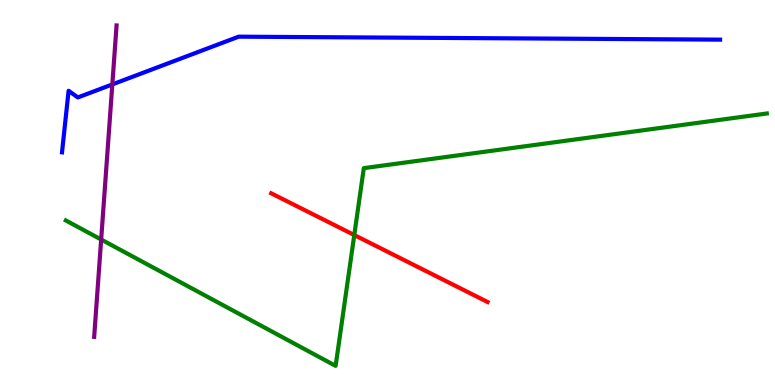[{'lines': ['blue', 'red'], 'intersections': []}, {'lines': ['green', 'red'], 'intersections': [{'x': 4.57, 'y': 3.89}]}, {'lines': ['purple', 'red'], 'intersections': []}, {'lines': ['blue', 'green'], 'intersections': []}, {'lines': ['blue', 'purple'], 'intersections': [{'x': 1.45, 'y': 7.81}]}, {'lines': ['green', 'purple'], 'intersections': [{'x': 1.31, 'y': 3.78}]}]